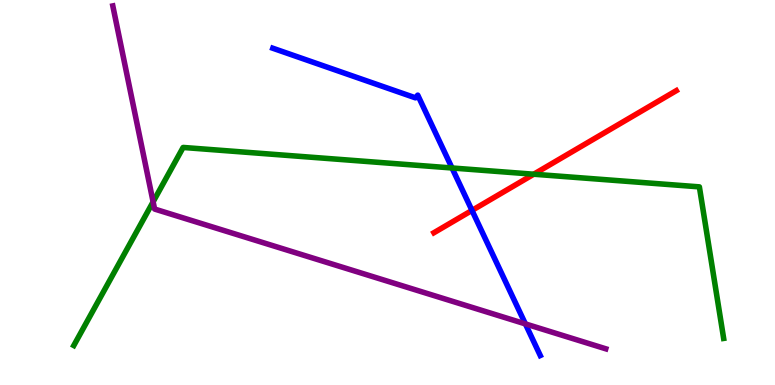[{'lines': ['blue', 'red'], 'intersections': [{'x': 6.09, 'y': 4.53}]}, {'lines': ['green', 'red'], 'intersections': [{'x': 6.89, 'y': 5.47}]}, {'lines': ['purple', 'red'], 'intersections': []}, {'lines': ['blue', 'green'], 'intersections': [{'x': 5.83, 'y': 5.64}]}, {'lines': ['blue', 'purple'], 'intersections': [{'x': 6.78, 'y': 1.59}]}, {'lines': ['green', 'purple'], 'intersections': [{'x': 1.98, 'y': 4.76}]}]